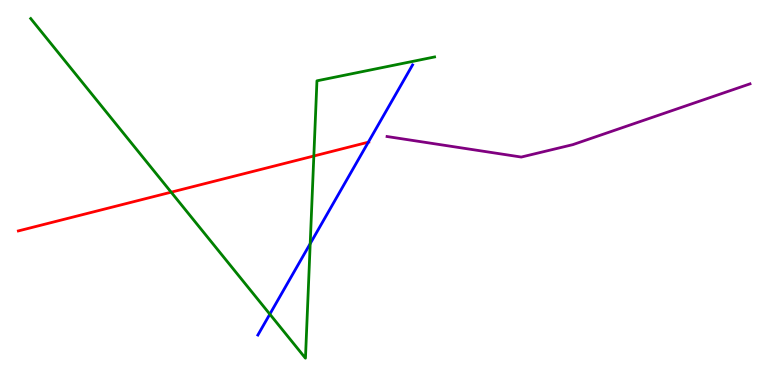[{'lines': ['blue', 'red'], 'intersections': [{'x': 4.75, 'y': 6.31}]}, {'lines': ['green', 'red'], 'intersections': [{'x': 2.21, 'y': 5.01}, {'x': 4.05, 'y': 5.95}]}, {'lines': ['purple', 'red'], 'intersections': []}, {'lines': ['blue', 'green'], 'intersections': [{'x': 3.48, 'y': 1.84}, {'x': 4.0, 'y': 3.67}]}, {'lines': ['blue', 'purple'], 'intersections': []}, {'lines': ['green', 'purple'], 'intersections': []}]